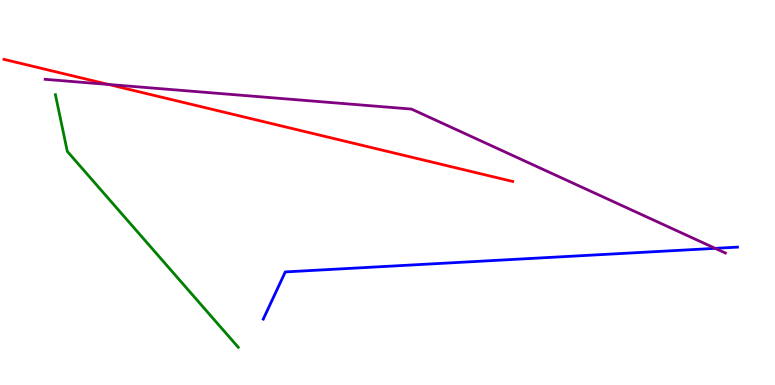[{'lines': ['blue', 'red'], 'intersections': []}, {'lines': ['green', 'red'], 'intersections': []}, {'lines': ['purple', 'red'], 'intersections': [{'x': 1.4, 'y': 7.81}]}, {'lines': ['blue', 'green'], 'intersections': []}, {'lines': ['blue', 'purple'], 'intersections': [{'x': 9.23, 'y': 3.55}]}, {'lines': ['green', 'purple'], 'intersections': []}]